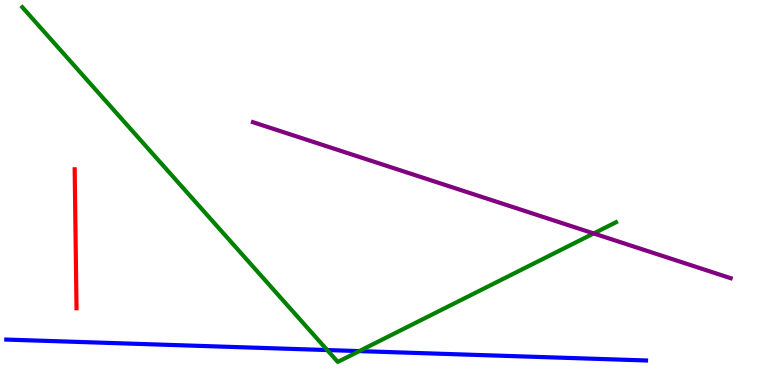[{'lines': ['blue', 'red'], 'intersections': []}, {'lines': ['green', 'red'], 'intersections': []}, {'lines': ['purple', 'red'], 'intersections': []}, {'lines': ['blue', 'green'], 'intersections': [{'x': 4.22, 'y': 0.908}, {'x': 4.64, 'y': 0.88}]}, {'lines': ['blue', 'purple'], 'intersections': []}, {'lines': ['green', 'purple'], 'intersections': [{'x': 7.66, 'y': 3.94}]}]